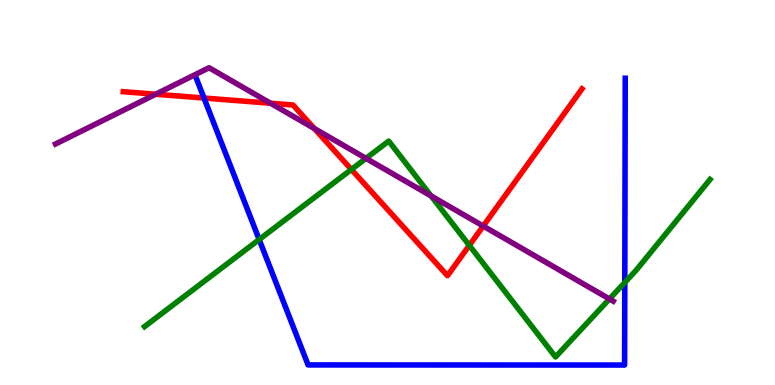[{'lines': ['blue', 'red'], 'intersections': [{'x': 2.63, 'y': 7.45}]}, {'lines': ['green', 'red'], 'intersections': [{'x': 4.53, 'y': 5.6}, {'x': 6.06, 'y': 3.63}]}, {'lines': ['purple', 'red'], 'intersections': [{'x': 2.01, 'y': 7.55}, {'x': 3.49, 'y': 7.32}, {'x': 4.06, 'y': 6.66}, {'x': 6.24, 'y': 4.13}]}, {'lines': ['blue', 'green'], 'intersections': [{'x': 3.34, 'y': 3.78}, {'x': 8.06, 'y': 2.66}]}, {'lines': ['blue', 'purple'], 'intersections': []}, {'lines': ['green', 'purple'], 'intersections': [{'x': 4.72, 'y': 5.89}, {'x': 5.56, 'y': 4.91}, {'x': 7.86, 'y': 2.23}]}]